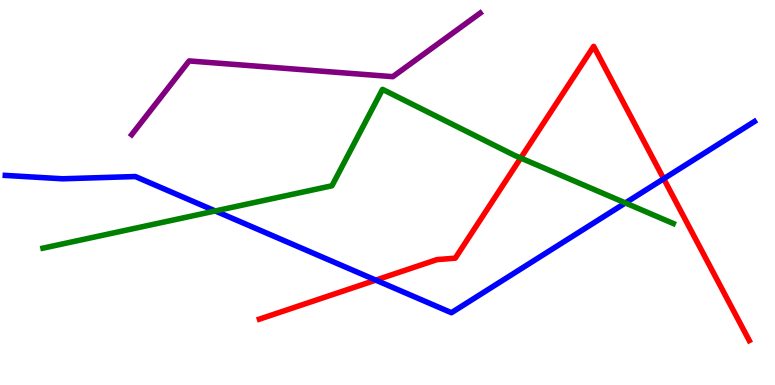[{'lines': ['blue', 'red'], 'intersections': [{'x': 4.85, 'y': 2.72}, {'x': 8.56, 'y': 5.36}]}, {'lines': ['green', 'red'], 'intersections': [{'x': 6.72, 'y': 5.9}]}, {'lines': ['purple', 'red'], 'intersections': []}, {'lines': ['blue', 'green'], 'intersections': [{'x': 2.78, 'y': 4.52}, {'x': 8.07, 'y': 4.73}]}, {'lines': ['blue', 'purple'], 'intersections': []}, {'lines': ['green', 'purple'], 'intersections': []}]